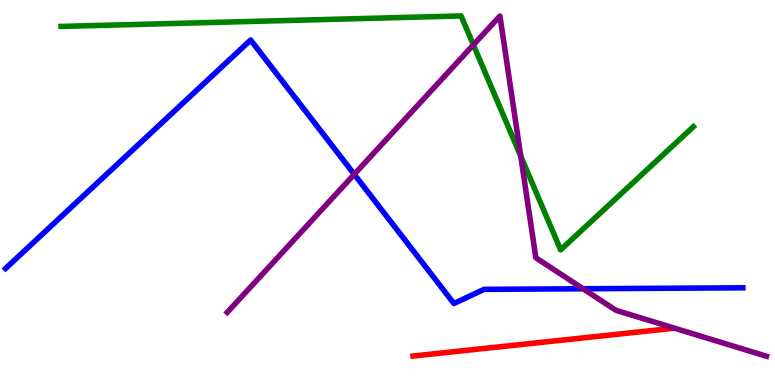[{'lines': ['blue', 'red'], 'intersections': []}, {'lines': ['green', 'red'], 'intersections': []}, {'lines': ['purple', 'red'], 'intersections': []}, {'lines': ['blue', 'green'], 'intersections': []}, {'lines': ['blue', 'purple'], 'intersections': [{'x': 4.57, 'y': 5.47}, {'x': 7.52, 'y': 2.5}]}, {'lines': ['green', 'purple'], 'intersections': [{'x': 6.11, 'y': 8.83}, {'x': 6.72, 'y': 5.94}]}]